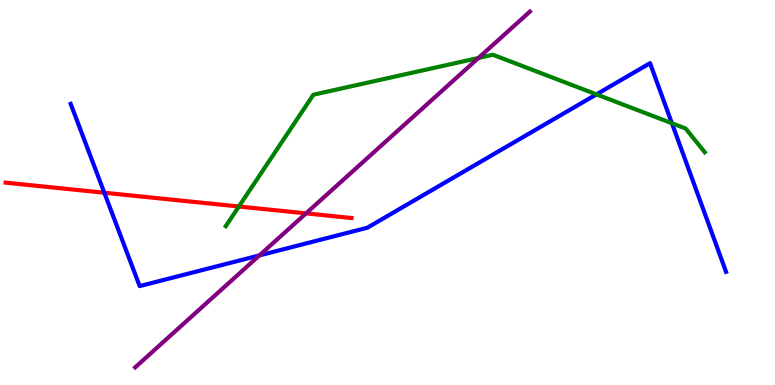[{'lines': ['blue', 'red'], 'intersections': [{'x': 1.35, 'y': 4.99}]}, {'lines': ['green', 'red'], 'intersections': [{'x': 3.08, 'y': 4.64}]}, {'lines': ['purple', 'red'], 'intersections': [{'x': 3.95, 'y': 4.46}]}, {'lines': ['blue', 'green'], 'intersections': [{'x': 7.7, 'y': 7.55}, {'x': 8.67, 'y': 6.8}]}, {'lines': ['blue', 'purple'], 'intersections': [{'x': 3.35, 'y': 3.37}]}, {'lines': ['green', 'purple'], 'intersections': [{'x': 6.17, 'y': 8.49}]}]